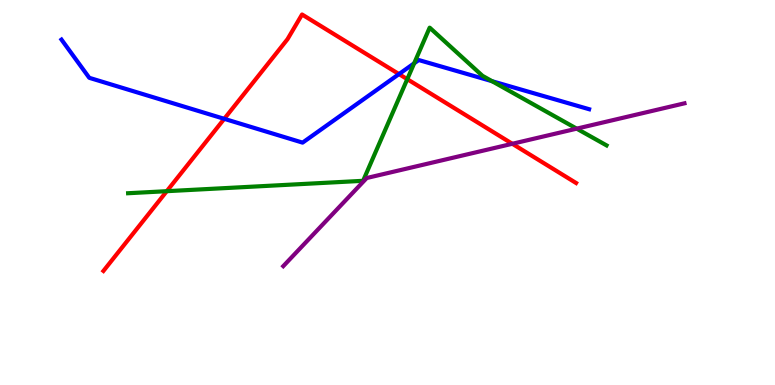[{'lines': ['blue', 'red'], 'intersections': [{'x': 2.89, 'y': 6.91}, {'x': 5.15, 'y': 8.08}]}, {'lines': ['green', 'red'], 'intersections': [{'x': 2.15, 'y': 5.03}, {'x': 5.26, 'y': 7.94}]}, {'lines': ['purple', 'red'], 'intersections': [{'x': 6.61, 'y': 6.27}]}, {'lines': ['blue', 'green'], 'intersections': [{'x': 5.34, 'y': 8.36}, {'x': 6.35, 'y': 7.89}]}, {'lines': ['blue', 'purple'], 'intersections': []}, {'lines': ['green', 'purple'], 'intersections': [{'x': 7.44, 'y': 6.66}]}]